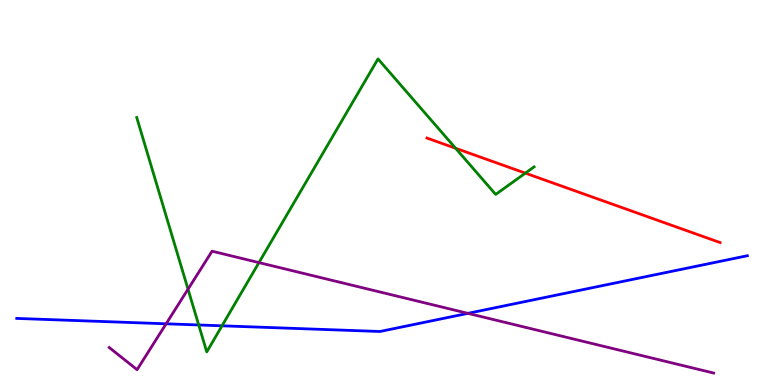[{'lines': ['blue', 'red'], 'intersections': []}, {'lines': ['green', 'red'], 'intersections': [{'x': 5.88, 'y': 6.15}, {'x': 6.78, 'y': 5.5}]}, {'lines': ['purple', 'red'], 'intersections': []}, {'lines': ['blue', 'green'], 'intersections': [{'x': 2.56, 'y': 1.56}, {'x': 2.86, 'y': 1.54}]}, {'lines': ['blue', 'purple'], 'intersections': [{'x': 2.14, 'y': 1.59}, {'x': 6.04, 'y': 1.86}]}, {'lines': ['green', 'purple'], 'intersections': [{'x': 2.43, 'y': 2.49}, {'x': 3.34, 'y': 3.18}]}]